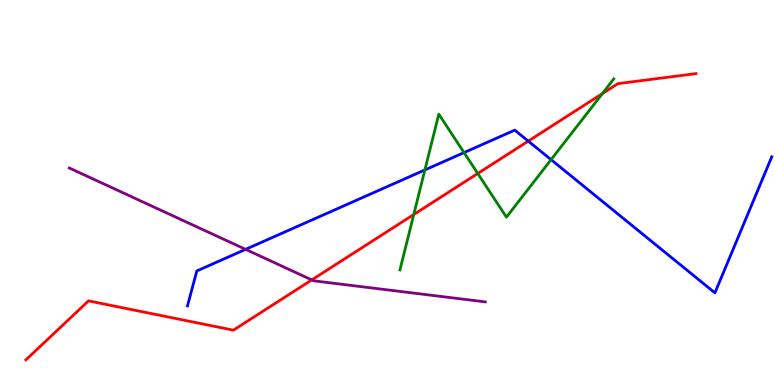[{'lines': ['blue', 'red'], 'intersections': [{'x': 6.82, 'y': 6.33}]}, {'lines': ['green', 'red'], 'intersections': [{'x': 5.34, 'y': 4.43}, {'x': 6.16, 'y': 5.49}, {'x': 7.77, 'y': 7.57}]}, {'lines': ['purple', 'red'], 'intersections': [{'x': 4.02, 'y': 2.73}]}, {'lines': ['blue', 'green'], 'intersections': [{'x': 5.48, 'y': 5.59}, {'x': 5.99, 'y': 6.04}, {'x': 7.11, 'y': 5.85}]}, {'lines': ['blue', 'purple'], 'intersections': [{'x': 3.17, 'y': 3.52}]}, {'lines': ['green', 'purple'], 'intersections': []}]